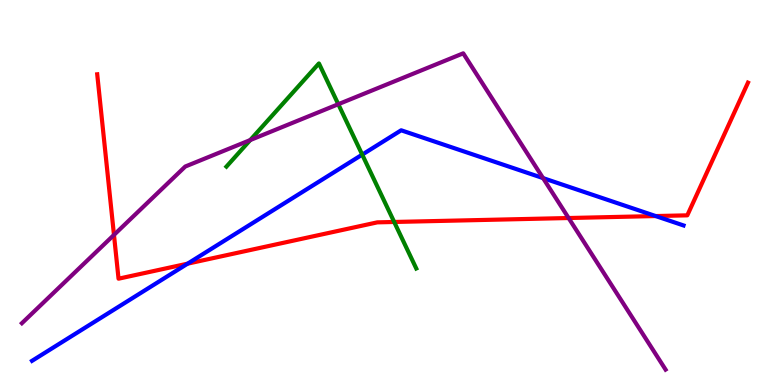[{'lines': ['blue', 'red'], 'intersections': [{'x': 2.42, 'y': 3.15}, {'x': 8.46, 'y': 4.39}]}, {'lines': ['green', 'red'], 'intersections': [{'x': 5.09, 'y': 4.23}]}, {'lines': ['purple', 'red'], 'intersections': [{'x': 1.47, 'y': 3.9}, {'x': 7.34, 'y': 4.34}]}, {'lines': ['blue', 'green'], 'intersections': [{'x': 4.67, 'y': 5.98}]}, {'lines': ['blue', 'purple'], 'intersections': [{'x': 7.01, 'y': 5.37}]}, {'lines': ['green', 'purple'], 'intersections': [{'x': 3.23, 'y': 6.36}, {'x': 4.37, 'y': 7.29}]}]